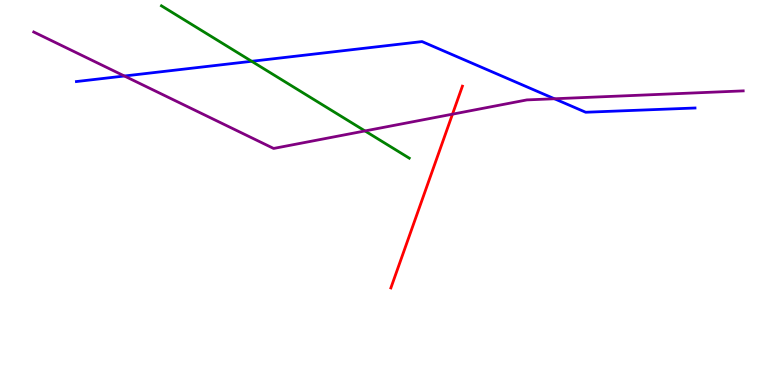[{'lines': ['blue', 'red'], 'intersections': []}, {'lines': ['green', 'red'], 'intersections': []}, {'lines': ['purple', 'red'], 'intersections': [{'x': 5.84, 'y': 7.03}]}, {'lines': ['blue', 'green'], 'intersections': [{'x': 3.25, 'y': 8.41}]}, {'lines': ['blue', 'purple'], 'intersections': [{'x': 1.61, 'y': 8.03}, {'x': 7.15, 'y': 7.43}]}, {'lines': ['green', 'purple'], 'intersections': [{'x': 4.71, 'y': 6.6}]}]